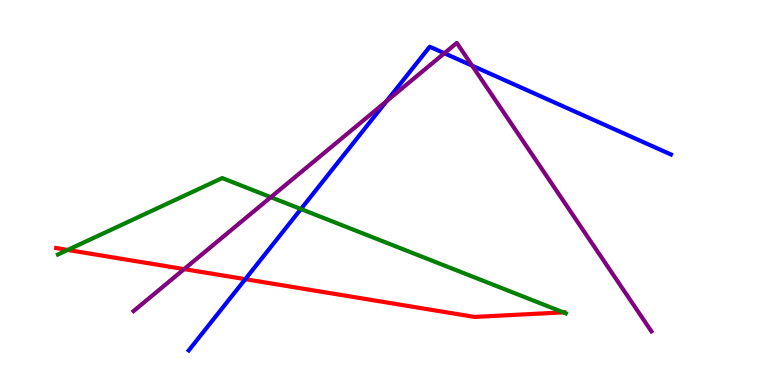[{'lines': ['blue', 'red'], 'intersections': [{'x': 3.16, 'y': 2.75}]}, {'lines': ['green', 'red'], 'intersections': [{'x': 0.874, 'y': 3.51}, {'x': 7.27, 'y': 1.89}]}, {'lines': ['purple', 'red'], 'intersections': [{'x': 2.38, 'y': 3.01}]}, {'lines': ['blue', 'green'], 'intersections': [{'x': 3.88, 'y': 4.57}]}, {'lines': ['blue', 'purple'], 'intersections': [{'x': 4.99, 'y': 7.37}, {'x': 5.73, 'y': 8.62}, {'x': 6.09, 'y': 8.29}]}, {'lines': ['green', 'purple'], 'intersections': [{'x': 3.49, 'y': 4.88}]}]